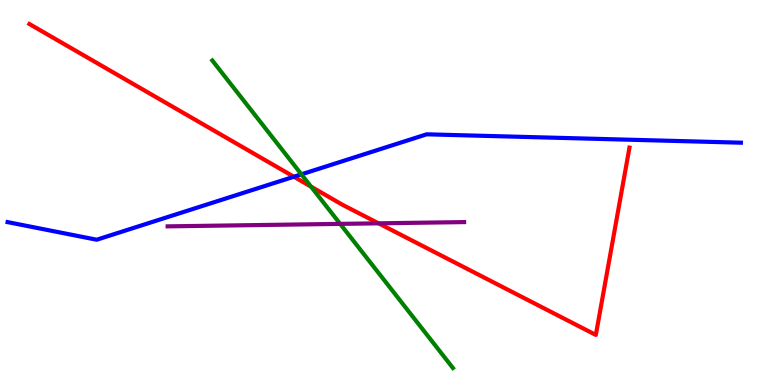[{'lines': ['blue', 'red'], 'intersections': [{'x': 3.79, 'y': 5.41}]}, {'lines': ['green', 'red'], 'intersections': [{'x': 4.01, 'y': 5.15}]}, {'lines': ['purple', 'red'], 'intersections': [{'x': 4.88, 'y': 4.2}]}, {'lines': ['blue', 'green'], 'intersections': [{'x': 3.89, 'y': 5.47}]}, {'lines': ['blue', 'purple'], 'intersections': []}, {'lines': ['green', 'purple'], 'intersections': [{'x': 4.39, 'y': 4.19}]}]